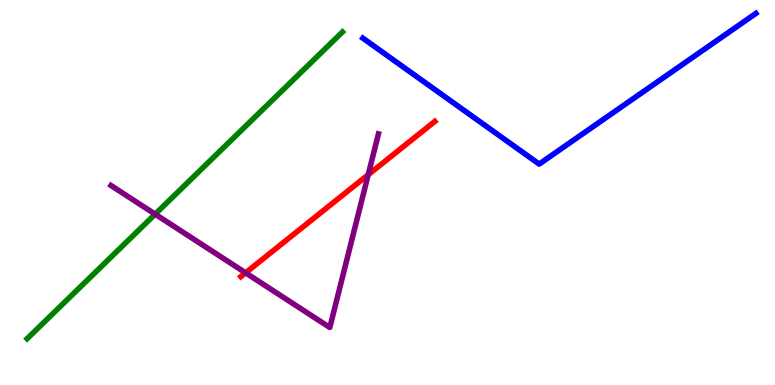[{'lines': ['blue', 'red'], 'intersections': []}, {'lines': ['green', 'red'], 'intersections': []}, {'lines': ['purple', 'red'], 'intersections': [{'x': 3.17, 'y': 2.91}, {'x': 4.75, 'y': 5.46}]}, {'lines': ['blue', 'green'], 'intersections': []}, {'lines': ['blue', 'purple'], 'intersections': []}, {'lines': ['green', 'purple'], 'intersections': [{'x': 2.0, 'y': 4.44}]}]